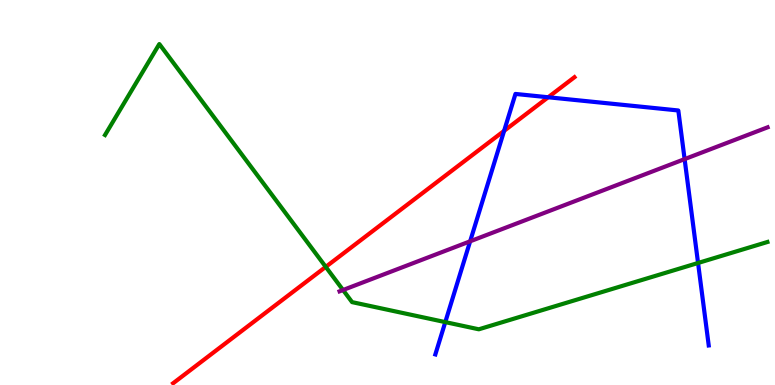[{'lines': ['blue', 'red'], 'intersections': [{'x': 6.5, 'y': 6.6}, {'x': 7.07, 'y': 7.47}]}, {'lines': ['green', 'red'], 'intersections': [{'x': 4.2, 'y': 3.07}]}, {'lines': ['purple', 'red'], 'intersections': []}, {'lines': ['blue', 'green'], 'intersections': [{'x': 5.75, 'y': 1.63}, {'x': 9.01, 'y': 3.17}]}, {'lines': ['blue', 'purple'], 'intersections': [{'x': 6.07, 'y': 3.73}, {'x': 8.83, 'y': 5.87}]}, {'lines': ['green', 'purple'], 'intersections': [{'x': 4.43, 'y': 2.47}]}]